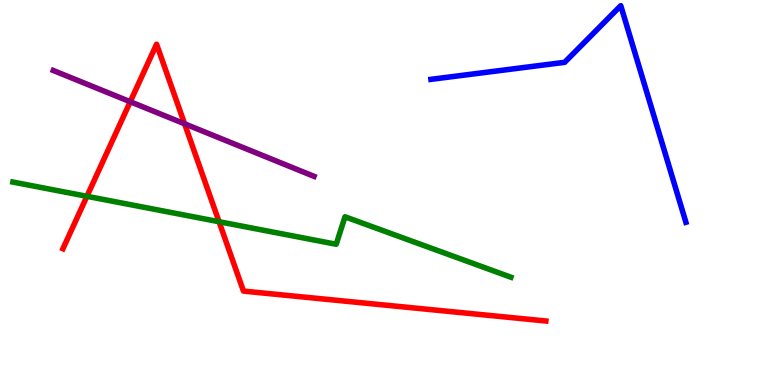[{'lines': ['blue', 'red'], 'intersections': []}, {'lines': ['green', 'red'], 'intersections': [{'x': 1.12, 'y': 4.9}, {'x': 2.83, 'y': 4.24}]}, {'lines': ['purple', 'red'], 'intersections': [{'x': 1.68, 'y': 7.36}, {'x': 2.38, 'y': 6.78}]}, {'lines': ['blue', 'green'], 'intersections': []}, {'lines': ['blue', 'purple'], 'intersections': []}, {'lines': ['green', 'purple'], 'intersections': []}]